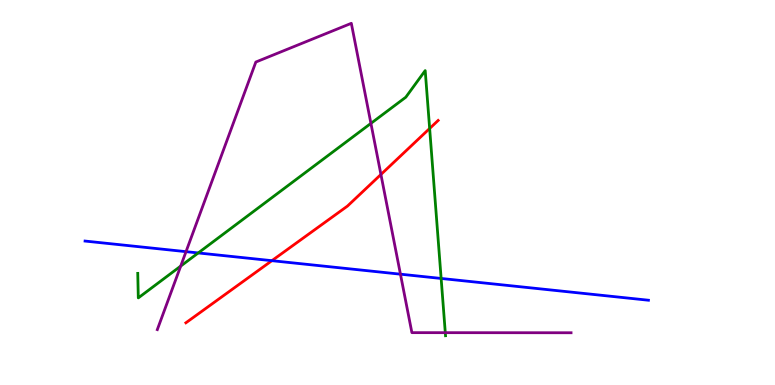[{'lines': ['blue', 'red'], 'intersections': [{'x': 3.51, 'y': 3.23}]}, {'lines': ['green', 'red'], 'intersections': [{'x': 5.54, 'y': 6.66}]}, {'lines': ['purple', 'red'], 'intersections': [{'x': 4.92, 'y': 5.47}]}, {'lines': ['blue', 'green'], 'intersections': [{'x': 2.56, 'y': 3.43}, {'x': 5.69, 'y': 2.77}]}, {'lines': ['blue', 'purple'], 'intersections': [{'x': 2.4, 'y': 3.46}, {'x': 5.17, 'y': 2.88}]}, {'lines': ['green', 'purple'], 'intersections': [{'x': 2.33, 'y': 3.09}, {'x': 4.79, 'y': 6.8}, {'x': 5.75, 'y': 1.36}]}]